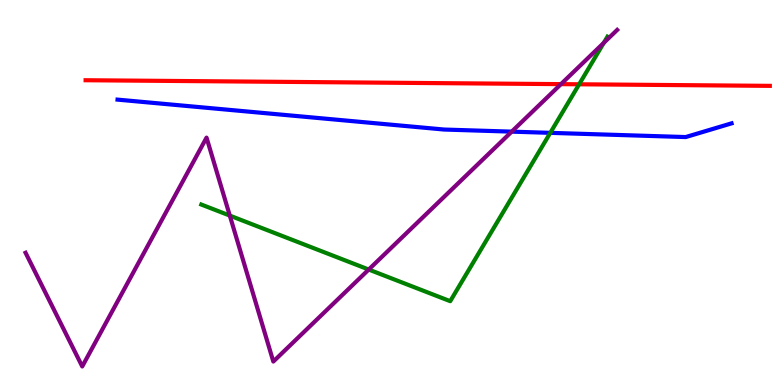[{'lines': ['blue', 'red'], 'intersections': []}, {'lines': ['green', 'red'], 'intersections': [{'x': 7.47, 'y': 7.81}]}, {'lines': ['purple', 'red'], 'intersections': [{'x': 7.24, 'y': 7.81}]}, {'lines': ['blue', 'green'], 'intersections': [{'x': 7.1, 'y': 6.55}]}, {'lines': ['blue', 'purple'], 'intersections': [{'x': 6.6, 'y': 6.58}]}, {'lines': ['green', 'purple'], 'intersections': [{'x': 2.97, 'y': 4.4}, {'x': 4.76, 'y': 3.0}, {'x': 7.79, 'y': 8.89}]}]